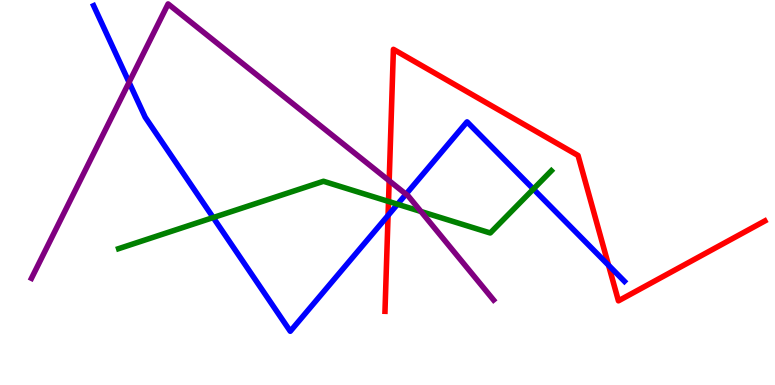[{'lines': ['blue', 'red'], 'intersections': [{'x': 5.01, 'y': 4.4}, {'x': 7.85, 'y': 3.11}]}, {'lines': ['green', 'red'], 'intersections': [{'x': 5.01, 'y': 4.77}]}, {'lines': ['purple', 'red'], 'intersections': [{'x': 5.02, 'y': 5.31}]}, {'lines': ['blue', 'green'], 'intersections': [{'x': 2.75, 'y': 4.35}, {'x': 5.13, 'y': 4.7}, {'x': 6.88, 'y': 5.09}]}, {'lines': ['blue', 'purple'], 'intersections': [{'x': 1.67, 'y': 7.86}, {'x': 5.24, 'y': 4.96}]}, {'lines': ['green', 'purple'], 'intersections': [{'x': 5.43, 'y': 4.51}]}]